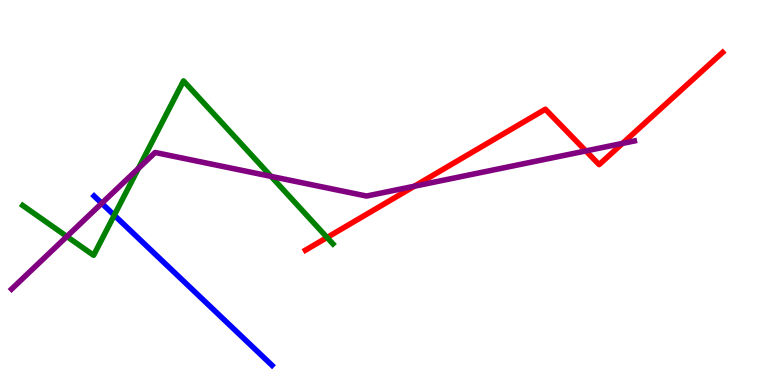[{'lines': ['blue', 'red'], 'intersections': []}, {'lines': ['green', 'red'], 'intersections': [{'x': 4.22, 'y': 3.83}]}, {'lines': ['purple', 'red'], 'intersections': [{'x': 5.35, 'y': 5.16}, {'x': 7.56, 'y': 6.08}, {'x': 8.03, 'y': 6.28}]}, {'lines': ['blue', 'green'], 'intersections': [{'x': 1.47, 'y': 4.41}]}, {'lines': ['blue', 'purple'], 'intersections': [{'x': 1.31, 'y': 4.72}]}, {'lines': ['green', 'purple'], 'intersections': [{'x': 0.863, 'y': 3.86}, {'x': 1.79, 'y': 5.62}, {'x': 3.5, 'y': 5.42}]}]